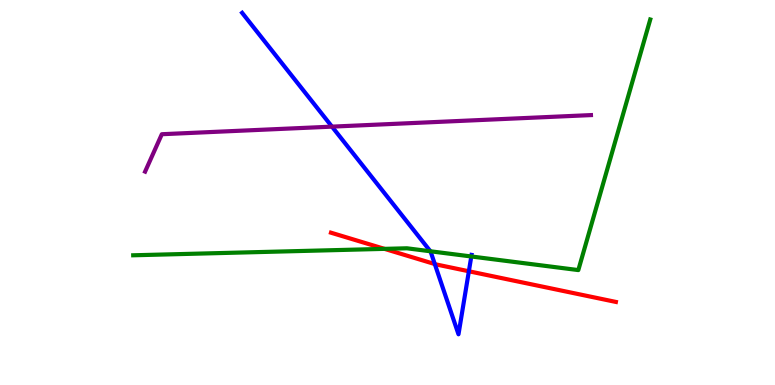[{'lines': ['blue', 'red'], 'intersections': [{'x': 5.61, 'y': 3.14}, {'x': 6.05, 'y': 2.95}]}, {'lines': ['green', 'red'], 'intersections': [{'x': 4.96, 'y': 3.54}]}, {'lines': ['purple', 'red'], 'intersections': []}, {'lines': ['blue', 'green'], 'intersections': [{'x': 5.55, 'y': 3.47}, {'x': 6.08, 'y': 3.34}]}, {'lines': ['blue', 'purple'], 'intersections': [{'x': 4.28, 'y': 6.71}]}, {'lines': ['green', 'purple'], 'intersections': []}]